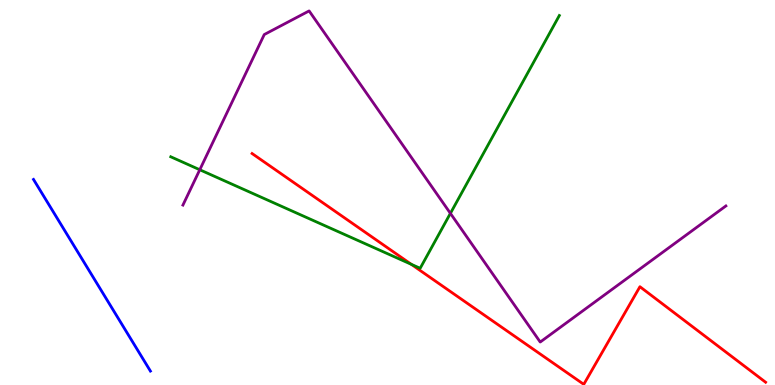[{'lines': ['blue', 'red'], 'intersections': []}, {'lines': ['green', 'red'], 'intersections': [{'x': 5.31, 'y': 3.13}]}, {'lines': ['purple', 'red'], 'intersections': []}, {'lines': ['blue', 'green'], 'intersections': []}, {'lines': ['blue', 'purple'], 'intersections': []}, {'lines': ['green', 'purple'], 'intersections': [{'x': 2.58, 'y': 5.59}, {'x': 5.81, 'y': 4.46}]}]